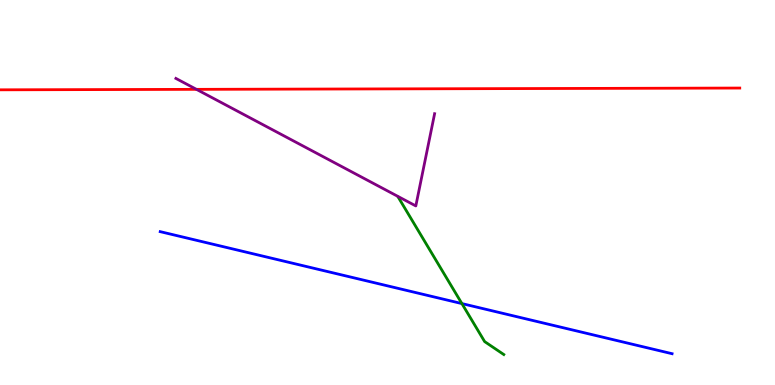[{'lines': ['blue', 'red'], 'intersections': []}, {'lines': ['green', 'red'], 'intersections': []}, {'lines': ['purple', 'red'], 'intersections': [{'x': 2.53, 'y': 7.68}]}, {'lines': ['blue', 'green'], 'intersections': [{'x': 5.96, 'y': 2.11}]}, {'lines': ['blue', 'purple'], 'intersections': []}, {'lines': ['green', 'purple'], 'intersections': []}]